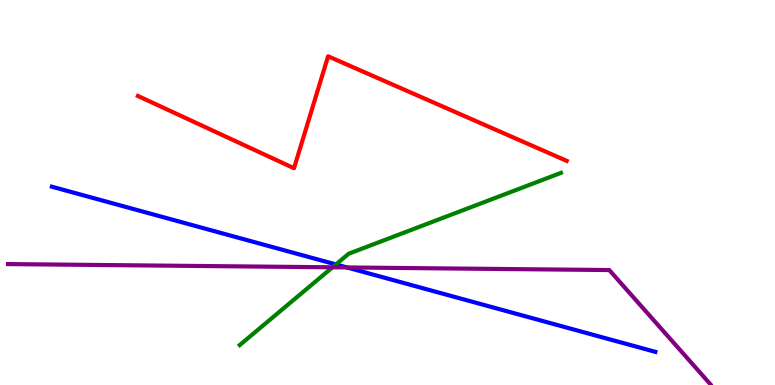[{'lines': ['blue', 'red'], 'intersections': []}, {'lines': ['green', 'red'], 'intersections': []}, {'lines': ['purple', 'red'], 'intersections': []}, {'lines': ['blue', 'green'], 'intersections': [{'x': 4.33, 'y': 3.13}]}, {'lines': ['blue', 'purple'], 'intersections': [{'x': 4.48, 'y': 3.05}]}, {'lines': ['green', 'purple'], 'intersections': [{'x': 4.29, 'y': 3.06}]}]